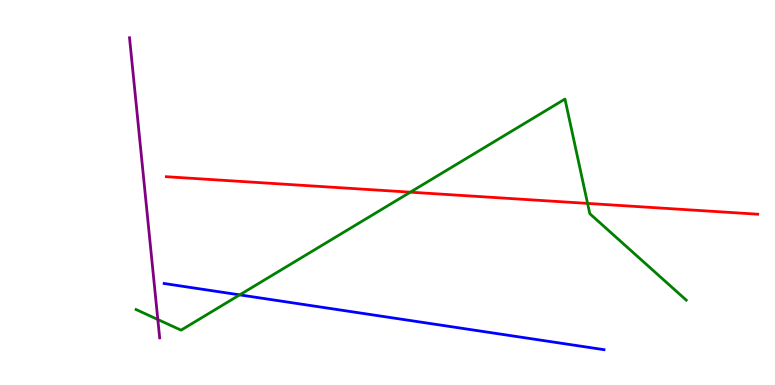[{'lines': ['blue', 'red'], 'intersections': []}, {'lines': ['green', 'red'], 'intersections': [{'x': 5.29, 'y': 5.01}, {'x': 7.58, 'y': 4.72}]}, {'lines': ['purple', 'red'], 'intersections': []}, {'lines': ['blue', 'green'], 'intersections': [{'x': 3.09, 'y': 2.34}]}, {'lines': ['blue', 'purple'], 'intersections': []}, {'lines': ['green', 'purple'], 'intersections': [{'x': 2.04, 'y': 1.7}]}]